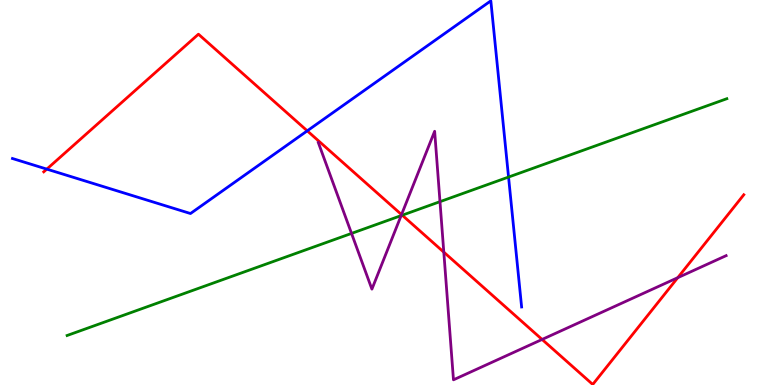[{'lines': ['blue', 'red'], 'intersections': [{'x': 0.604, 'y': 5.61}, {'x': 3.96, 'y': 6.6}]}, {'lines': ['green', 'red'], 'intersections': [{'x': 5.19, 'y': 4.41}]}, {'lines': ['purple', 'red'], 'intersections': [{'x': 5.18, 'y': 4.43}, {'x': 5.73, 'y': 3.45}, {'x': 6.99, 'y': 1.18}, {'x': 8.75, 'y': 2.79}]}, {'lines': ['blue', 'green'], 'intersections': [{'x': 6.56, 'y': 5.4}]}, {'lines': ['blue', 'purple'], 'intersections': []}, {'lines': ['green', 'purple'], 'intersections': [{'x': 4.54, 'y': 3.94}, {'x': 5.18, 'y': 4.4}, {'x': 5.68, 'y': 4.76}]}]